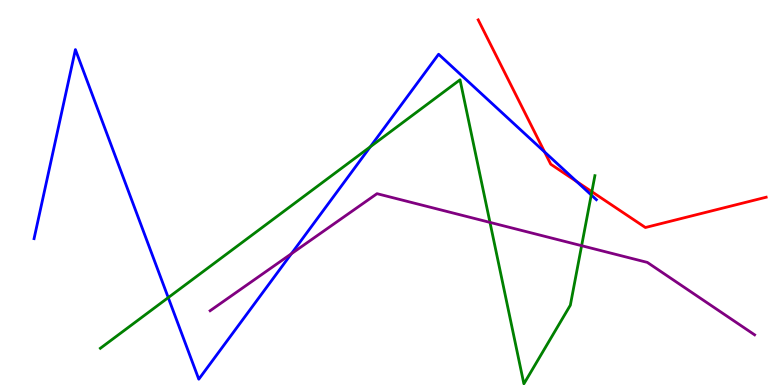[{'lines': ['blue', 'red'], 'intersections': [{'x': 7.03, 'y': 6.05}, {'x': 7.44, 'y': 5.28}]}, {'lines': ['green', 'red'], 'intersections': [{'x': 7.64, 'y': 5.02}]}, {'lines': ['purple', 'red'], 'intersections': []}, {'lines': ['blue', 'green'], 'intersections': [{'x': 2.17, 'y': 2.27}, {'x': 4.78, 'y': 6.19}, {'x': 7.63, 'y': 4.94}]}, {'lines': ['blue', 'purple'], 'intersections': [{'x': 3.76, 'y': 3.41}]}, {'lines': ['green', 'purple'], 'intersections': [{'x': 6.32, 'y': 4.22}, {'x': 7.5, 'y': 3.62}]}]